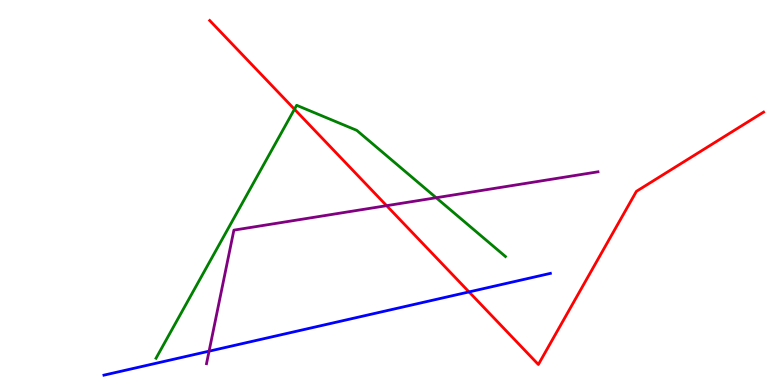[{'lines': ['blue', 'red'], 'intersections': [{'x': 6.05, 'y': 2.42}]}, {'lines': ['green', 'red'], 'intersections': [{'x': 3.8, 'y': 7.16}]}, {'lines': ['purple', 'red'], 'intersections': [{'x': 4.99, 'y': 4.66}]}, {'lines': ['blue', 'green'], 'intersections': []}, {'lines': ['blue', 'purple'], 'intersections': [{'x': 2.7, 'y': 0.878}]}, {'lines': ['green', 'purple'], 'intersections': [{'x': 5.63, 'y': 4.86}]}]